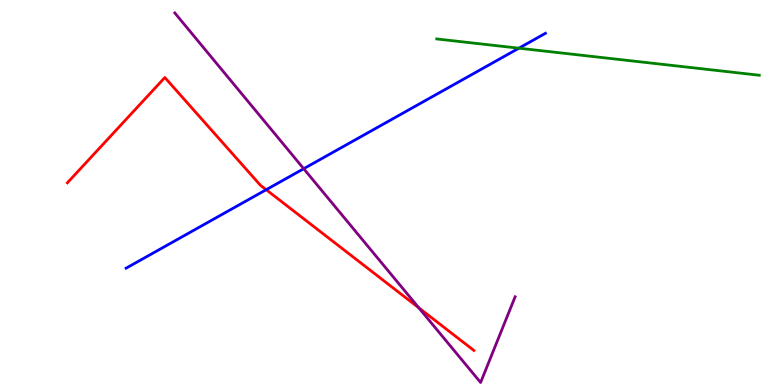[{'lines': ['blue', 'red'], 'intersections': [{'x': 3.43, 'y': 5.07}]}, {'lines': ['green', 'red'], 'intersections': []}, {'lines': ['purple', 'red'], 'intersections': [{'x': 5.4, 'y': 2.0}]}, {'lines': ['blue', 'green'], 'intersections': [{'x': 6.7, 'y': 8.75}]}, {'lines': ['blue', 'purple'], 'intersections': [{'x': 3.92, 'y': 5.62}]}, {'lines': ['green', 'purple'], 'intersections': []}]